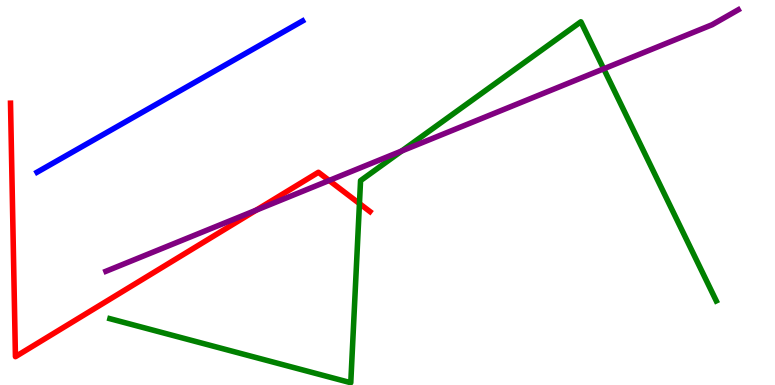[{'lines': ['blue', 'red'], 'intersections': []}, {'lines': ['green', 'red'], 'intersections': [{'x': 4.64, 'y': 4.71}]}, {'lines': ['purple', 'red'], 'intersections': [{'x': 3.31, 'y': 4.54}, {'x': 4.25, 'y': 5.31}]}, {'lines': ['blue', 'green'], 'intersections': []}, {'lines': ['blue', 'purple'], 'intersections': []}, {'lines': ['green', 'purple'], 'intersections': [{'x': 5.18, 'y': 6.08}, {'x': 7.79, 'y': 8.21}]}]